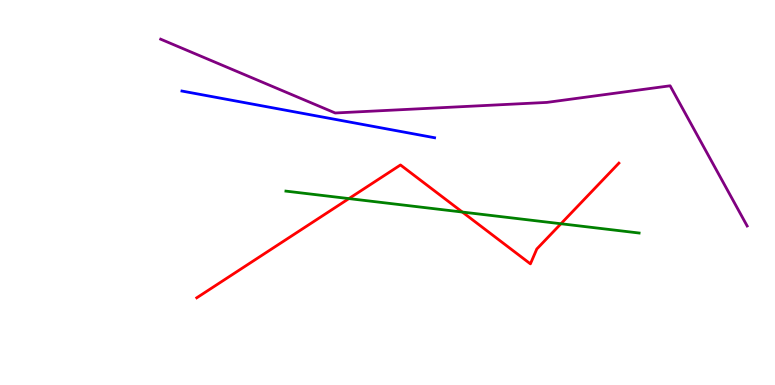[{'lines': ['blue', 'red'], 'intersections': []}, {'lines': ['green', 'red'], 'intersections': [{'x': 4.5, 'y': 4.84}, {'x': 5.97, 'y': 4.49}, {'x': 7.24, 'y': 4.19}]}, {'lines': ['purple', 'red'], 'intersections': []}, {'lines': ['blue', 'green'], 'intersections': []}, {'lines': ['blue', 'purple'], 'intersections': []}, {'lines': ['green', 'purple'], 'intersections': []}]